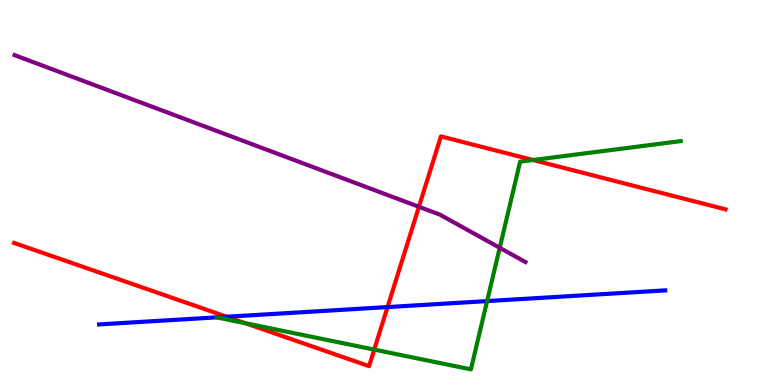[{'lines': ['blue', 'red'], 'intersections': [{'x': 2.93, 'y': 1.77}, {'x': 5.0, 'y': 2.02}]}, {'lines': ['green', 'red'], 'intersections': [{'x': 3.17, 'y': 1.6}, {'x': 4.83, 'y': 0.92}, {'x': 6.88, 'y': 5.84}]}, {'lines': ['purple', 'red'], 'intersections': [{'x': 5.41, 'y': 4.63}]}, {'lines': ['blue', 'green'], 'intersections': [{'x': 6.29, 'y': 2.18}]}, {'lines': ['blue', 'purple'], 'intersections': []}, {'lines': ['green', 'purple'], 'intersections': [{'x': 6.45, 'y': 3.56}]}]